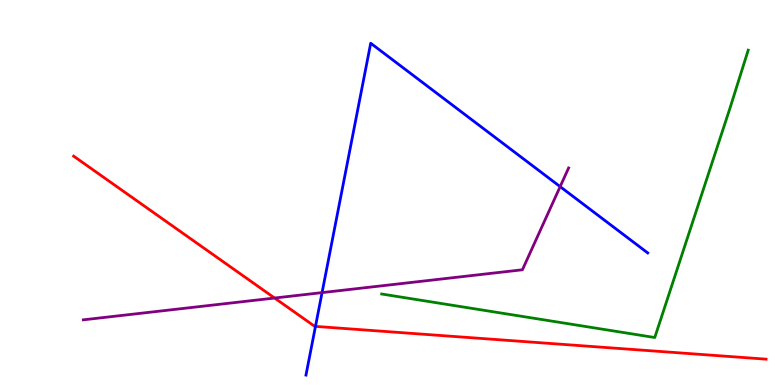[{'lines': ['blue', 'red'], 'intersections': [{'x': 4.07, 'y': 1.52}]}, {'lines': ['green', 'red'], 'intersections': []}, {'lines': ['purple', 'red'], 'intersections': [{'x': 3.54, 'y': 2.26}]}, {'lines': ['blue', 'green'], 'intersections': []}, {'lines': ['blue', 'purple'], 'intersections': [{'x': 4.16, 'y': 2.4}, {'x': 7.23, 'y': 5.15}]}, {'lines': ['green', 'purple'], 'intersections': []}]